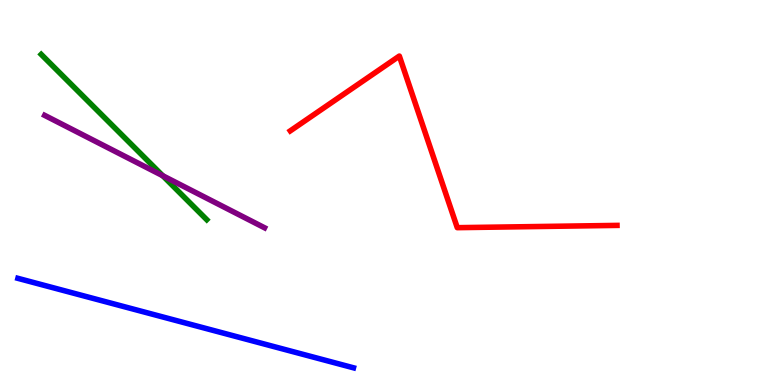[{'lines': ['blue', 'red'], 'intersections': []}, {'lines': ['green', 'red'], 'intersections': []}, {'lines': ['purple', 'red'], 'intersections': []}, {'lines': ['blue', 'green'], 'intersections': []}, {'lines': ['blue', 'purple'], 'intersections': []}, {'lines': ['green', 'purple'], 'intersections': [{'x': 2.1, 'y': 5.44}]}]